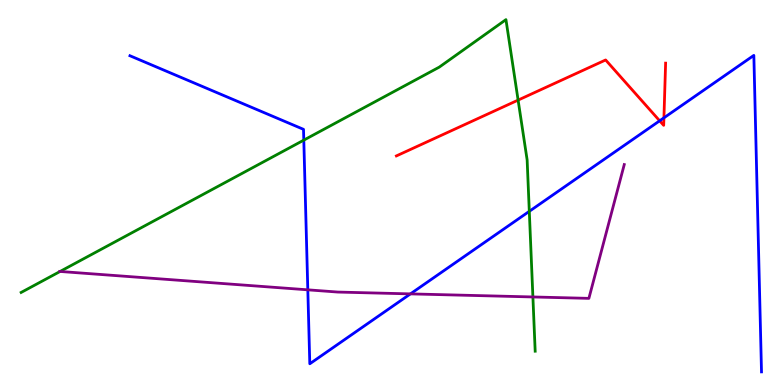[{'lines': ['blue', 'red'], 'intersections': [{'x': 8.51, 'y': 6.86}, {'x': 8.57, 'y': 6.94}]}, {'lines': ['green', 'red'], 'intersections': [{'x': 6.69, 'y': 7.4}]}, {'lines': ['purple', 'red'], 'intersections': []}, {'lines': ['blue', 'green'], 'intersections': [{'x': 3.92, 'y': 6.36}, {'x': 6.83, 'y': 4.51}]}, {'lines': ['blue', 'purple'], 'intersections': [{'x': 3.97, 'y': 2.47}, {'x': 5.3, 'y': 2.37}]}, {'lines': ['green', 'purple'], 'intersections': [{'x': 0.775, 'y': 2.95}, {'x': 6.88, 'y': 2.29}]}]